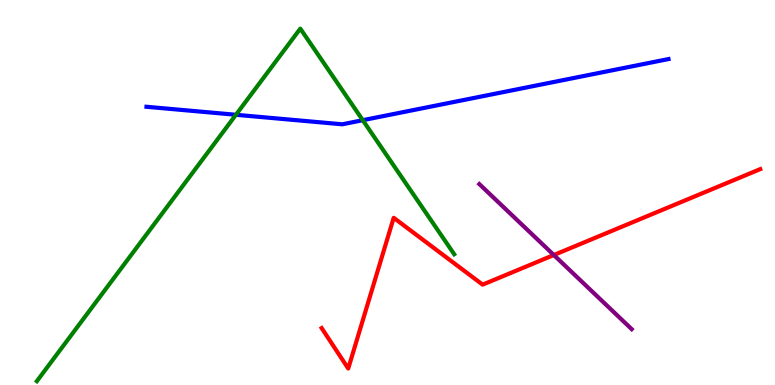[{'lines': ['blue', 'red'], 'intersections': []}, {'lines': ['green', 'red'], 'intersections': []}, {'lines': ['purple', 'red'], 'intersections': [{'x': 7.15, 'y': 3.38}]}, {'lines': ['blue', 'green'], 'intersections': [{'x': 3.04, 'y': 7.02}, {'x': 4.68, 'y': 6.88}]}, {'lines': ['blue', 'purple'], 'intersections': []}, {'lines': ['green', 'purple'], 'intersections': []}]